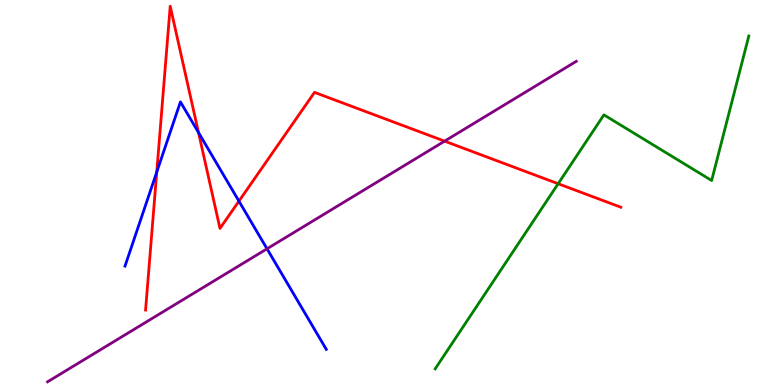[{'lines': ['blue', 'red'], 'intersections': [{'x': 2.02, 'y': 5.53}, {'x': 2.56, 'y': 6.56}, {'x': 3.08, 'y': 4.78}]}, {'lines': ['green', 'red'], 'intersections': [{'x': 7.2, 'y': 5.23}]}, {'lines': ['purple', 'red'], 'intersections': [{'x': 5.74, 'y': 6.33}]}, {'lines': ['blue', 'green'], 'intersections': []}, {'lines': ['blue', 'purple'], 'intersections': [{'x': 3.45, 'y': 3.54}]}, {'lines': ['green', 'purple'], 'intersections': []}]